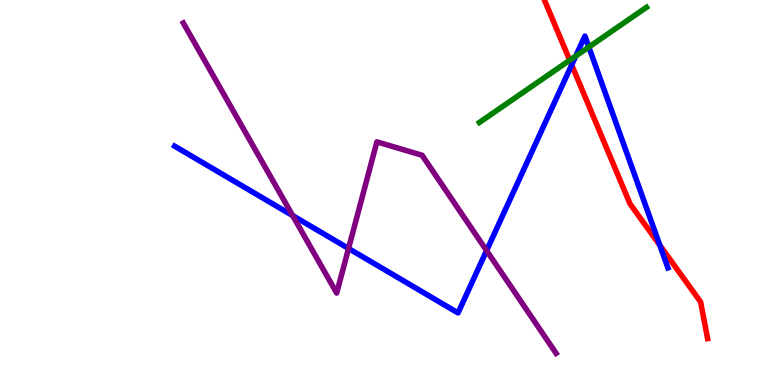[{'lines': ['blue', 'red'], 'intersections': [{'x': 7.38, 'y': 8.31}, {'x': 8.51, 'y': 3.63}]}, {'lines': ['green', 'red'], 'intersections': [{'x': 7.35, 'y': 8.44}]}, {'lines': ['purple', 'red'], 'intersections': []}, {'lines': ['blue', 'green'], 'intersections': [{'x': 7.43, 'y': 8.54}, {'x': 7.6, 'y': 8.78}]}, {'lines': ['blue', 'purple'], 'intersections': [{'x': 3.78, 'y': 4.4}, {'x': 4.5, 'y': 3.55}, {'x': 6.28, 'y': 3.49}]}, {'lines': ['green', 'purple'], 'intersections': []}]